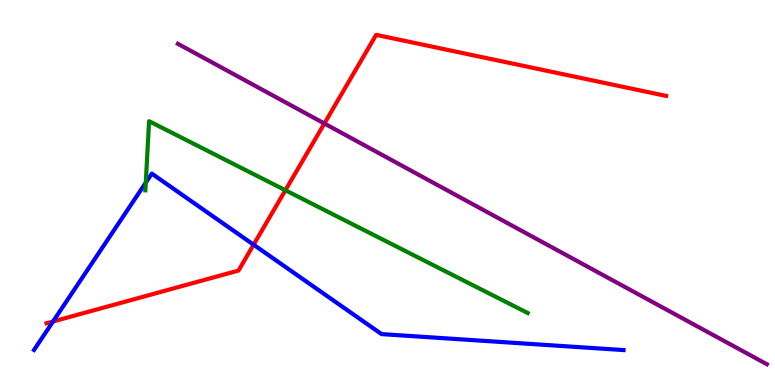[{'lines': ['blue', 'red'], 'intersections': [{'x': 0.684, 'y': 1.65}, {'x': 3.27, 'y': 3.64}]}, {'lines': ['green', 'red'], 'intersections': [{'x': 3.68, 'y': 5.06}]}, {'lines': ['purple', 'red'], 'intersections': [{'x': 4.19, 'y': 6.79}]}, {'lines': ['blue', 'green'], 'intersections': [{'x': 1.88, 'y': 5.26}]}, {'lines': ['blue', 'purple'], 'intersections': []}, {'lines': ['green', 'purple'], 'intersections': []}]